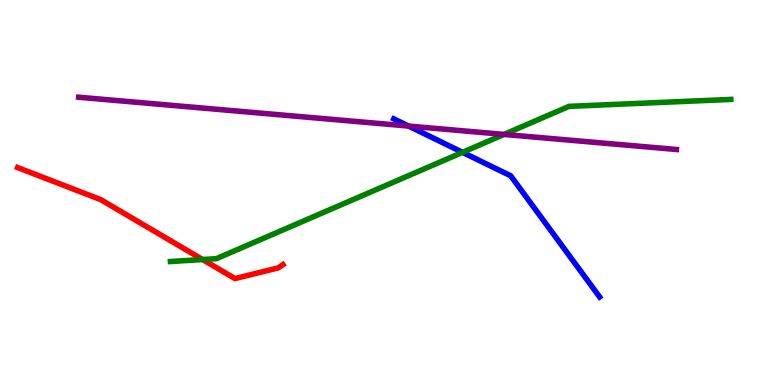[{'lines': ['blue', 'red'], 'intersections': []}, {'lines': ['green', 'red'], 'intersections': [{'x': 2.61, 'y': 3.26}]}, {'lines': ['purple', 'red'], 'intersections': []}, {'lines': ['blue', 'green'], 'intersections': [{'x': 5.97, 'y': 6.04}]}, {'lines': ['blue', 'purple'], 'intersections': [{'x': 5.27, 'y': 6.73}]}, {'lines': ['green', 'purple'], 'intersections': [{'x': 6.5, 'y': 6.51}]}]